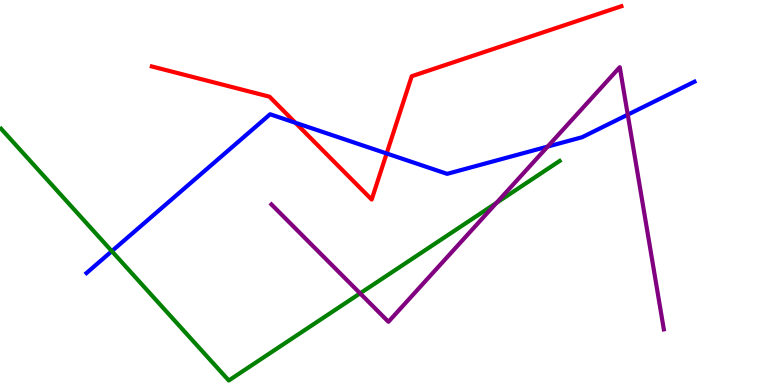[{'lines': ['blue', 'red'], 'intersections': [{'x': 3.81, 'y': 6.81}, {'x': 4.99, 'y': 6.01}]}, {'lines': ['green', 'red'], 'intersections': []}, {'lines': ['purple', 'red'], 'intersections': []}, {'lines': ['blue', 'green'], 'intersections': [{'x': 1.44, 'y': 3.48}]}, {'lines': ['blue', 'purple'], 'intersections': [{'x': 7.07, 'y': 6.19}, {'x': 8.1, 'y': 7.02}]}, {'lines': ['green', 'purple'], 'intersections': [{'x': 4.65, 'y': 2.38}, {'x': 6.41, 'y': 4.73}]}]